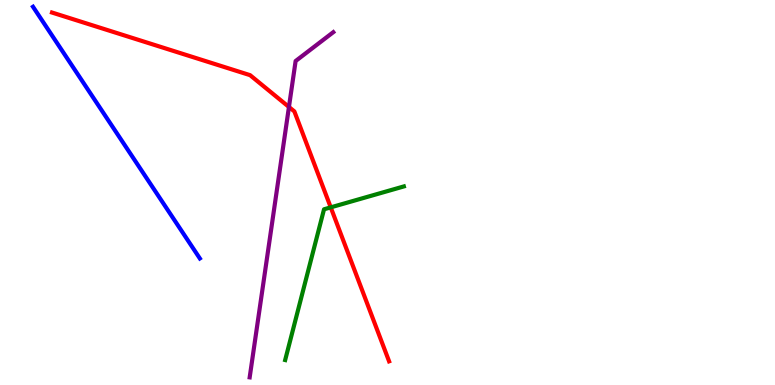[{'lines': ['blue', 'red'], 'intersections': []}, {'lines': ['green', 'red'], 'intersections': [{'x': 4.27, 'y': 4.61}]}, {'lines': ['purple', 'red'], 'intersections': [{'x': 3.73, 'y': 7.22}]}, {'lines': ['blue', 'green'], 'intersections': []}, {'lines': ['blue', 'purple'], 'intersections': []}, {'lines': ['green', 'purple'], 'intersections': []}]